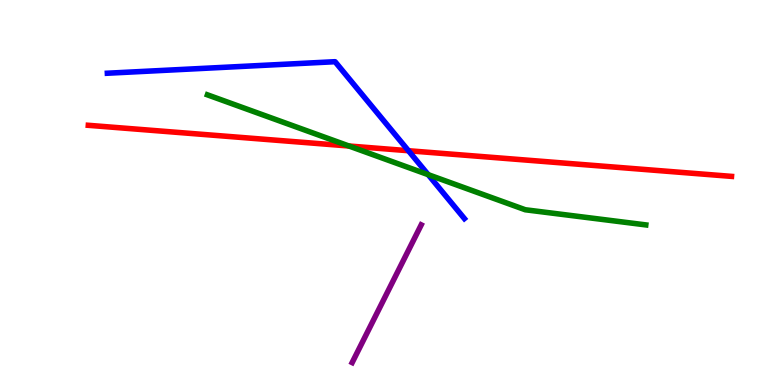[{'lines': ['blue', 'red'], 'intersections': [{'x': 5.27, 'y': 6.09}]}, {'lines': ['green', 'red'], 'intersections': [{'x': 4.5, 'y': 6.21}]}, {'lines': ['purple', 'red'], 'intersections': []}, {'lines': ['blue', 'green'], 'intersections': [{'x': 5.52, 'y': 5.46}]}, {'lines': ['blue', 'purple'], 'intersections': []}, {'lines': ['green', 'purple'], 'intersections': []}]